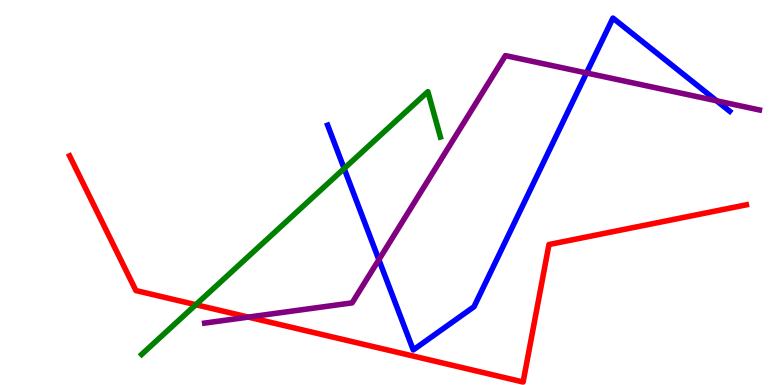[{'lines': ['blue', 'red'], 'intersections': []}, {'lines': ['green', 'red'], 'intersections': [{'x': 2.53, 'y': 2.09}]}, {'lines': ['purple', 'red'], 'intersections': [{'x': 3.2, 'y': 1.76}]}, {'lines': ['blue', 'green'], 'intersections': [{'x': 4.44, 'y': 5.62}]}, {'lines': ['blue', 'purple'], 'intersections': [{'x': 4.89, 'y': 3.25}, {'x': 7.57, 'y': 8.1}, {'x': 9.25, 'y': 7.38}]}, {'lines': ['green', 'purple'], 'intersections': []}]